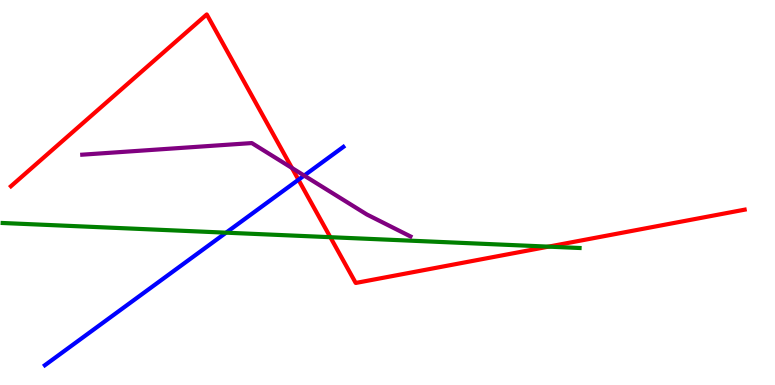[{'lines': ['blue', 'red'], 'intersections': [{'x': 3.85, 'y': 5.33}]}, {'lines': ['green', 'red'], 'intersections': [{'x': 4.26, 'y': 3.84}, {'x': 7.08, 'y': 3.59}]}, {'lines': ['purple', 'red'], 'intersections': [{'x': 3.77, 'y': 5.64}]}, {'lines': ['blue', 'green'], 'intersections': [{'x': 2.92, 'y': 3.96}]}, {'lines': ['blue', 'purple'], 'intersections': [{'x': 3.92, 'y': 5.44}]}, {'lines': ['green', 'purple'], 'intersections': []}]